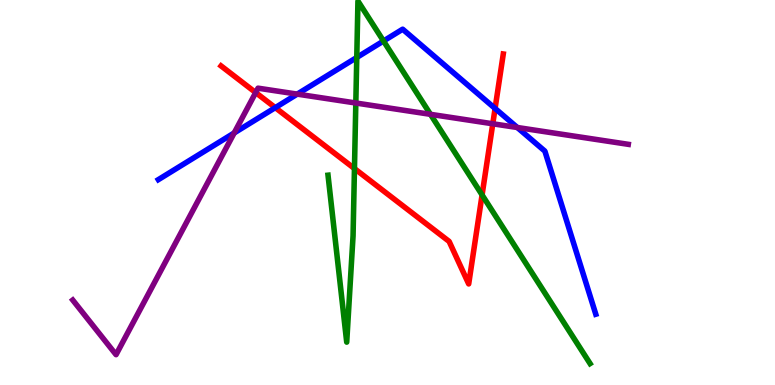[{'lines': ['blue', 'red'], 'intersections': [{'x': 3.55, 'y': 7.2}, {'x': 6.39, 'y': 7.18}]}, {'lines': ['green', 'red'], 'intersections': [{'x': 4.57, 'y': 5.62}, {'x': 6.22, 'y': 4.94}]}, {'lines': ['purple', 'red'], 'intersections': [{'x': 3.3, 'y': 7.6}, {'x': 6.36, 'y': 6.78}]}, {'lines': ['blue', 'green'], 'intersections': [{'x': 4.6, 'y': 8.51}, {'x': 4.95, 'y': 8.93}]}, {'lines': ['blue', 'purple'], 'intersections': [{'x': 3.02, 'y': 6.55}, {'x': 3.84, 'y': 7.56}, {'x': 6.67, 'y': 6.69}]}, {'lines': ['green', 'purple'], 'intersections': [{'x': 4.59, 'y': 7.32}, {'x': 5.55, 'y': 7.03}]}]